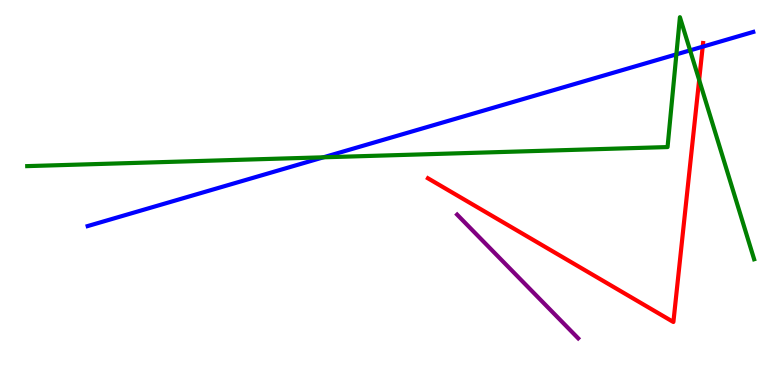[{'lines': ['blue', 'red'], 'intersections': [{'x': 9.07, 'y': 8.79}]}, {'lines': ['green', 'red'], 'intersections': [{'x': 9.02, 'y': 7.92}]}, {'lines': ['purple', 'red'], 'intersections': []}, {'lines': ['blue', 'green'], 'intersections': [{'x': 4.17, 'y': 5.91}, {'x': 8.73, 'y': 8.59}, {'x': 8.9, 'y': 8.69}]}, {'lines': ['blue', 'purple'], 'intersections': []}, {'lines': ['green', 'purple'], 'intersections': []}]